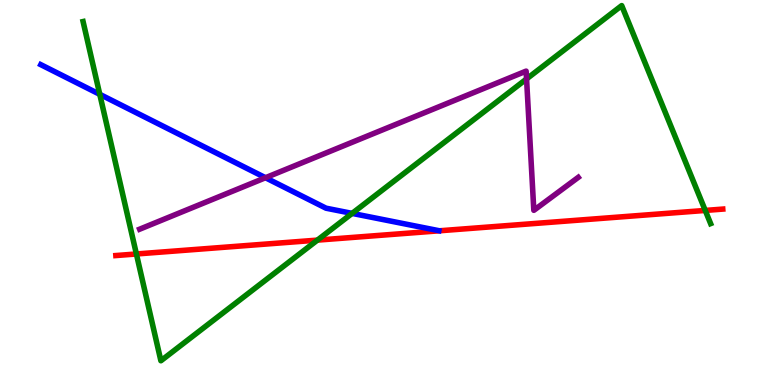[{'lines': ['blue', 'red'], 'intersections': []}, {'lines': ['green', 'red'], 'intersections': [{'x': 1.76, 'y': 3.4}, {'x': 4.1, 'y': 3.76}, {'x': 9.1, 'y': 4.53}]}, {'lines': ['purple', 'red'], 'intersections': []}, {'lines': ['blue', 'green'], 'intersections': [{'x': 1.29, 'y': 7.55}, {'x': 4.54, 'y': 4.46}]}, {'lines': ['blue', 'purple'], 'intersections': [{'x': 3.43, 'y': 5.38}]}, {'lines': ['green', 'purple'], 'intersections': [{'x': 6.79, 'y': 7.95}]}]